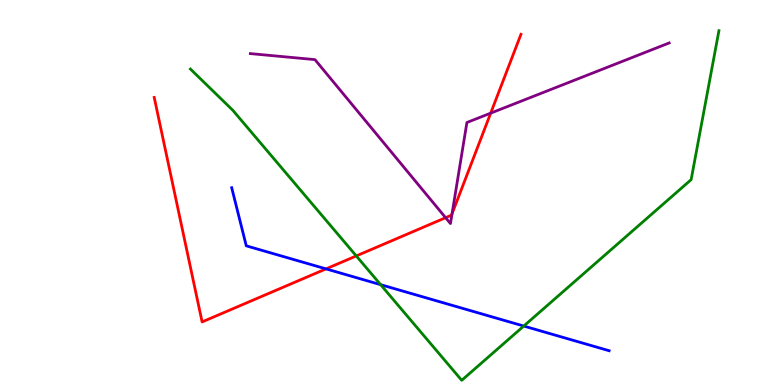[{'lines': ['blue', 'red'], 'intersections': [{'x': 4.21, 'y': 3.02}]}, {'lines': ['green', 'red'], 'intersections': [{'x': 4.6, 'y': 3.35}]}, {'lines': ['purple', 'red'], 'intersections': [{'x': 5.75, 'y': 4.35}, {'x': 5.83, 'y': 4.45}, {'x': 6.33, 'y': 7.06}]}, {'lines': ['blue', 'green'], 'intersections': [{'x': 4.91, 'y': 2.61}, {'x': 6.76, 'y': 1.53}]}, {'lines': ['blue', 'purple'], 'intersections': []}, {'lines': ['green', 'purple'], 'intersections': []}]